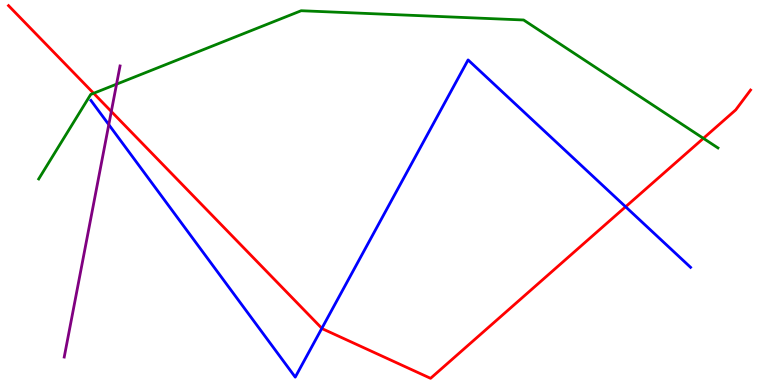[{'lines': ['blue', 'red'], 'intersections': [{'x': 4.15, 'y': 1.47}, {'x': 8.07, 'y': 4.63}]}, {'lines': ['green', 'red'], 'intersections': [{'x': 1.21, 'y': 7.58}, {'x': 9.08, 'y': 6.41}]}, {'lines': ['purple', 'red'], 'intersections': [{'x': 1.44, 'y': 7.1}]}, {'lines': ['blue', 'green'], 'intersections': []}, {'lines': ['blue', 'purple'], 'intersections': [{'x': 1.4, 'y': 6.76}]}, {'lines': ['green', 'purple'], 'intersections': [{'x': 1.5, 'y': 7.81}]}]